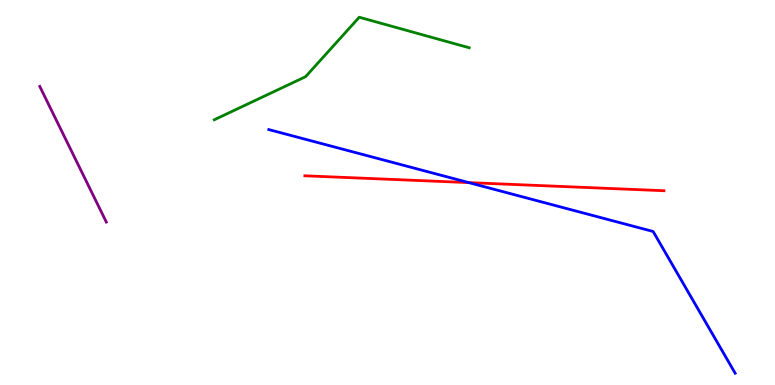[{'lines': ['blue', 'red'], 'intersections': [{'x': 6.05, 'y': 5.26}]}, {'lines': ['green', 'red'], 'intersections': []}, {'lines': ['purple', 'red'], 'intersections': []}, {'lines': ['blue', 'green'], 'intersections': []}, {'lines': ['blue', 'purple'], 'intersections': []}, {'lines': ['green', 'purple'], 'intersections': []}]